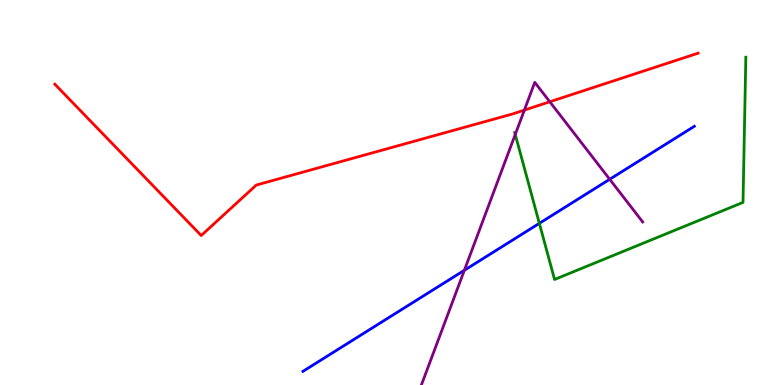[{'lines': ['blue', 'red'], 'intersections': []}, {'lines': ['green', 'red'], 'intersections': []}, {'lines': ['purple', 'red'], 'intersections': [{'x': 6.77, 'y': 7.14}, {'x': 7.09, 'y': 7.36}]}, {'lines': ['blue', 'green'], 'intersections': [{'x': 6.96, 'y': 4.2}]}, {'lines': ['blue', 'purple'], 'intersections': [{'x': 5.99, 'y': 2.98}, {'x': 7.87, 'y': 5.34}]}, {'lines': ['green', 'purple'], 'intersections': [{'x': 6.65, 'y': 6.51}]}]